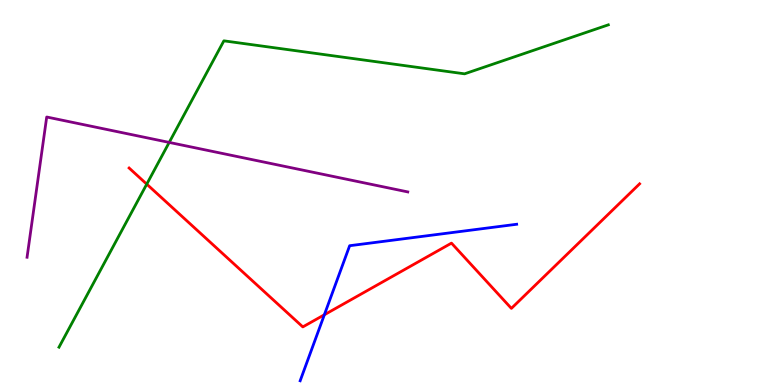[{'lines': ['blue', 'red'], 'intersections': [{'x': 4.19, 'y': 1.82}]}, {'lines': ['green', 'red'], 'intersections': [{'x': 1.89, 'y': 5.22}]}, {'lines': ['purple', 'red'], 'intersections': []}, {'lines': ['blue', 'green'], 'intersections': []}, {'lines': ['blue', 'purple'], 'intersections': []}, {'lines': ['green', 'purple'], 'intersections': [{'x': 2.18, 'y': 6.3}]}]